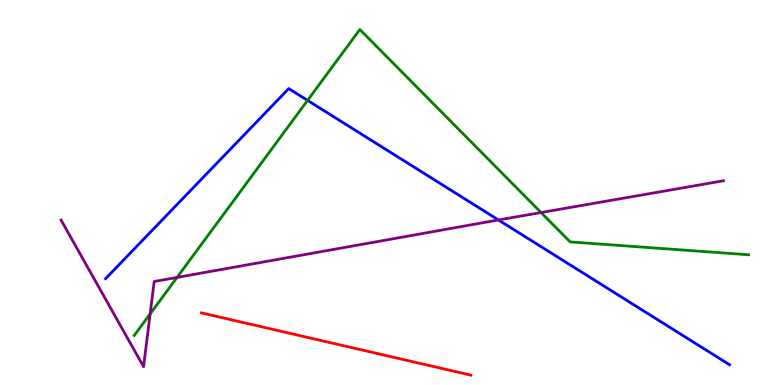[{'lines': ['blue', 'red'], 'intersections': []}, {'lines': ['green', 'red'], 'intersections': []}, {'lines': ['purple', 'red'], 'intersections': []}, {'lines': ['blue', 'green'], 'intersections': [{'x': 3.97, 'y': 7.39}]}, {'lines': ['blue', 'purple'], 'intersections': [{'x': 6.43, 'y': 4.29}]}, {'lines': ['green', 'purple'], 'intersections': [{'x': 1.94, 'y': 1.85}, {'x': 2.28, 'y': 2.79}, {'x': 6.98, 'y': 4.48}]}]